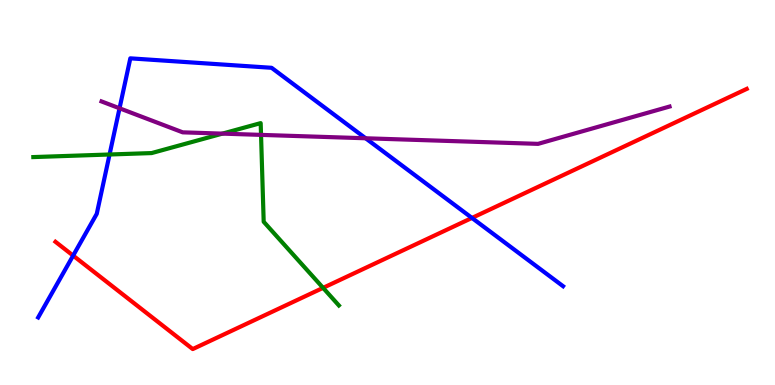[{'lines': ['blue', 'red'], 'intersections': [{'x': 0.944, 'y': 3.36}, {'x': 6.09, 'y': 4.34}]}, {'lines': ['green', 'red'], 'intersections': [{'x': 4.17, 'y': 2.52}]}, {'lines': ['purple', 'red'], 'intersections': []}, {'lines': ['blue', 'green'], 'intersections': [{'x': 1.41, 'y': 5.99}]}, {'lines': ['blue', 'purple'], 'intersections': [{'x': 1.54, 'y': 7.19}, {'x': 4.72, 'y': 6.41}]}, {'lines': ['green', 'purple'], 'intersections': [{'x': 2.87, 'y': 6.53}, {'x': 3.37, 'y': 6.5}]}]